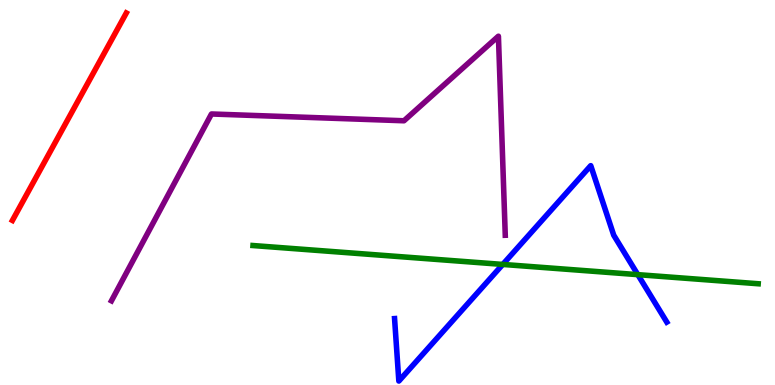[{'lines': ['blue', 'red'], 'intersections': []}, {'lines': ['green', 'red'], 'intersections': []}, {'lines': ['purple', 'red'], 'intersections': []}, {'lines': ['blue', 'green'], 'intersections': [{'x': 6.49, 'y': 3.13}, {'x': 8.23, 'y': 2.87}]}, {'lines': ['blue', 'purple'], 'intersections': []}, {'lines': ['green', 'purple'], 'intersections': []}]